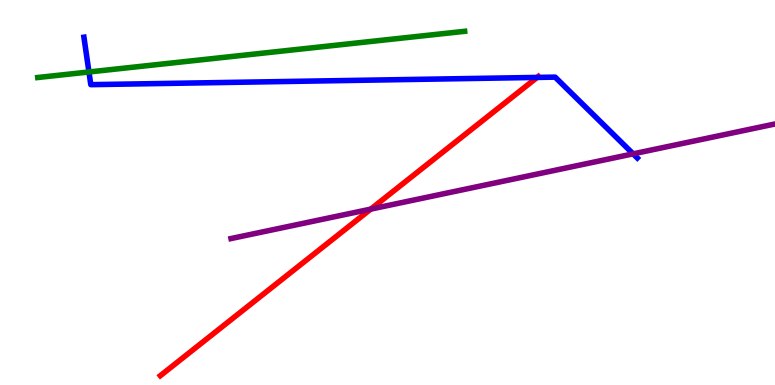[{'lines': ['blue', 'red'], 'intersections': [{'x': 6.93, 'y': 7.99}]}, {'lines': ['green', 'red'], 'intersections': []}, {'lines': ['purple', 'red'], 'intersections': [{'x': 4.78, 'y': 4.57}]}, {'lines': ['blue', 'green'], 'intersections': [{'x': 1.15, 'y': 8.13}]}, {'lines': ['blue', 'purple'], 'intersections': [{'x': 8.17, 'y': 6.0}]}, {'lines': ['green', 'purple'], 'intersections': []}]